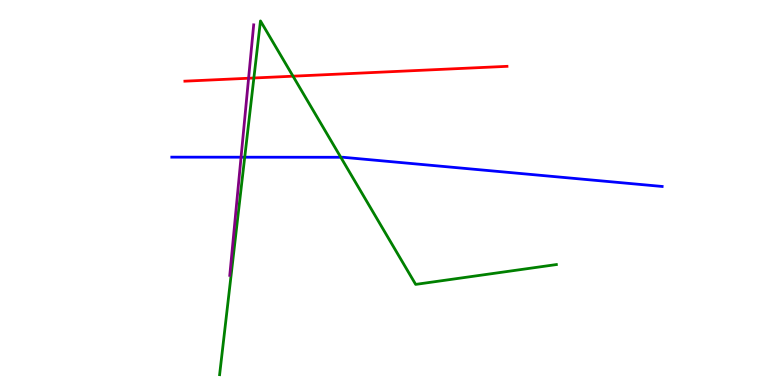[{'lines': ['blue', 'red'], 'intersections': []}, {'lines': ['green', 'red'], 'intersections': [{'x': 3.28, 'y': 7.97}, {'x': 3.78, 'y': 8.02}]}, {'lines': ['purple', 'red'], 'intersections': [{'x': 3.21, 'y': 7.97}]}, {'lines': ['blue', 'green'], 'intersections': [{'x': 3.16, 'y': 5.92}, {'x': 4.4, 'y': 5.91}]}, {'lines': ['blue', 'purple'], 'intersections': [{'x': 3.11, 'y': 5.92}]}, {'lines': ['green', 'purple'], 'intersections': []}]